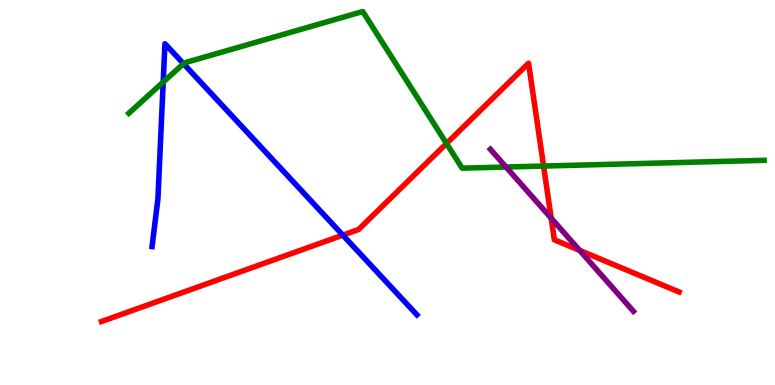[{'lines': ['blue', 'red'], 'intersections': [{'x': 4.42, 'y': 3.89}]}, {'lines': ['green', 'red'], 'intersections': [{'x': 5.76, 'y': 6.27}, {'x': 7.01, 'y': 5.69}]}, {'lines': ['purple', 'red'], 'intersections': [{'x': 7.11, 'y': 4.33}, {'x': 7.48, 'y': 3.5}]}, {'lines': ['blue', 'green'], 'intersections': [{'x': 2.11, 'y': 7.87}, {'x': 2.37, 'y': 8.35}]}, {'lines': ['blue', 'purple'], 'intersections': []}, {'lines': ['green', 'purple'], 'intersections': [{'x': 6.53, 'y': 5.66}]}]